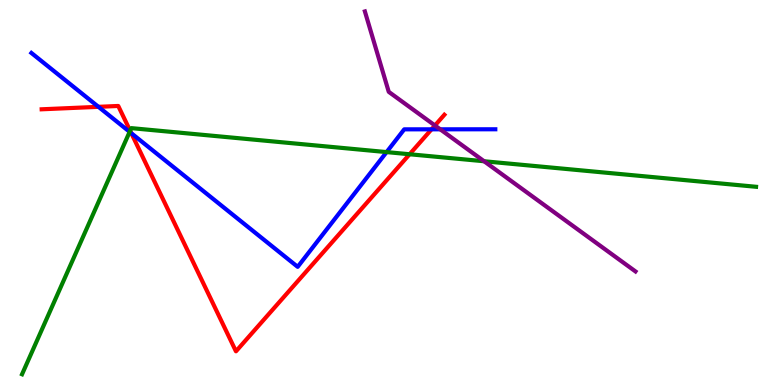[{'lines': ['blue', 'red'], 'intersections': [{'x': 1.27, 'y': 7.23}, {'x': 1.69, 'y': 6.54}, {'x': 5.57, 'y': 6.64}]}, {'lines': ['green', 'red'], 'intersections': [{'x': 1.68, 'y': 6.6}, {'x': 5.28, 'y': 5.99}]}, {'lines': ['purple', 'red'], 'intersections': [{'x': 5.61, 'y': 6.74}]}, {'lines': ['blue', 'green'], 'intersections': [{'x': 1.67, 'y': 6.57}, {'x': 4.99, 'y': 6.05}]}, {'lines': ['blue', 'purple'], 'intersections': [{'x': 5.68, 'y': 6.64}]}, {'lines': ['green', 'purple'], 'intersections': [{'x': 6.25, 'y': 5.81}]}]